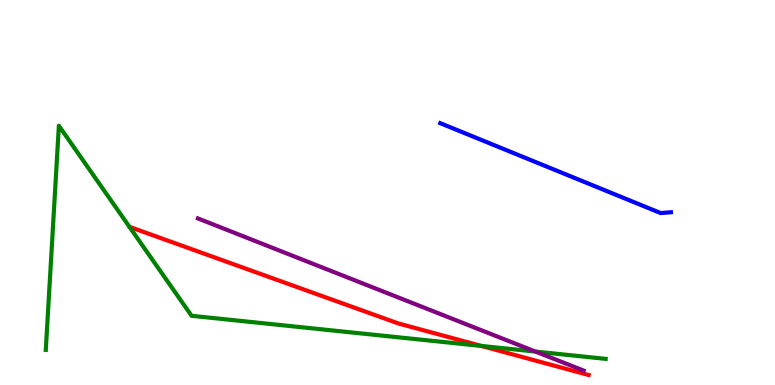[{'lines': ['blue', 'red'], 'intersections': []}, {'lines': ['green', 'red'], 'intersections': [{'x': 6.21, 'y': 1.01}]}, {'lines': ['purple', 'red'], 'intersections': []}, {'lines': ['blue', 'green'], 'intersections': []}, {'lines': ['blue', 'purple'], 'intersections': []}, {'lines': ['green', 'purple'], 'intersections': [{'x': 6.91, 'y': 0.868}]}]